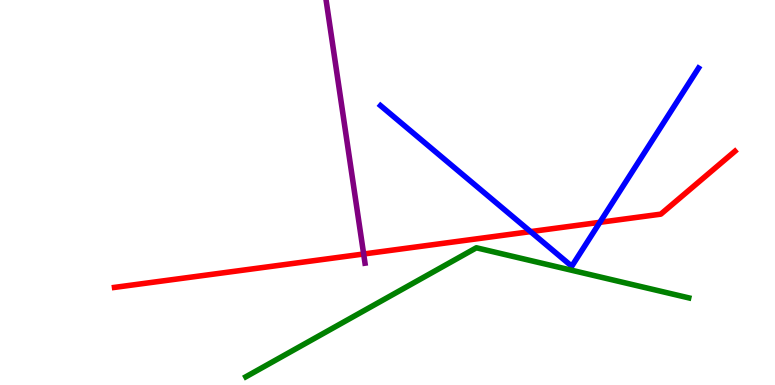[{'lines': ['blue', 'red'], 'intersections': [{'x': 6.85, 'y': 3.98}, {'x': 7.74, 'y': 4.23}]}, {'lines': ['green', 'red'], 'intersections': []}, {'lines': ['purple', 'red'], 'intersections': [{'x': 4.69, 'y': 3.4}]}, {'lines': ['blue', 'green'], 'intersections': []}, {'lines': ['blue', 'purple'], 'intersections': []}, {'lines': ['green', 'purple'], 'intersections': []}]